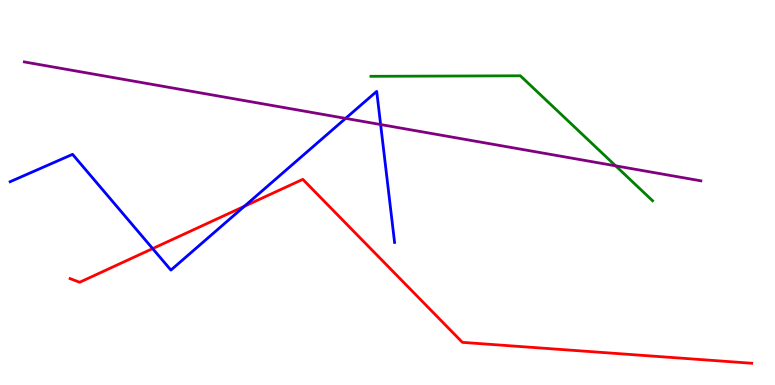[{'lines': ['blue', 'red'], 'intersections': [{'x': 1.97, 'y': 3.54}, {'x': 3.15, 'y': 4.64}]}, {'lines': ['green', 'red'], 'intersections': []}, {'lines': ['purple', 'red'], 'intersections': []}, {'lines': ['blue', 'green'], 'intersections': []}, {'lines': ['blue', 'purple'], 'intersections': [{'x': 4.46, 'y': 6.93}, {'x': 4.91, 'y': 6.77}]}, {'lines': ['green', 'purple'], 'intersections': [{'x': 7.94, 'y': 5.69}]}]